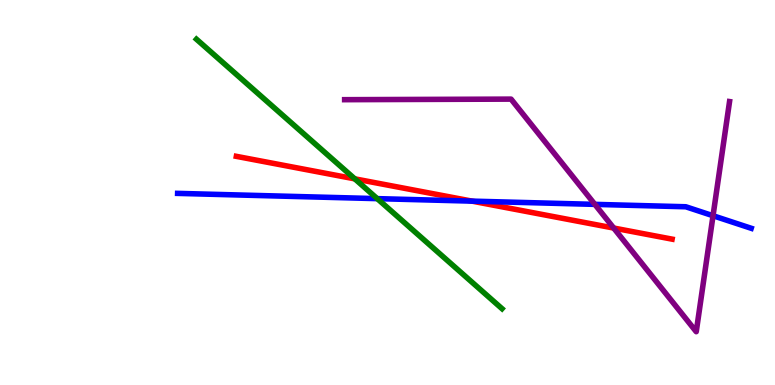[{'lines': ['blue', 'red'], 'intersections': [{'x': 6.09, 'y': 4.78}]}, {'lines': ['green', 'red'], 'intersections': [{'x': 4.58, 'y': 5.35}]}, {'lines': ['purple', 'red'], 'intersections': [{'x': 7.92, 'y': 4.08}]}, {'lines': ['blue', 'green'], 'intersections': [{'x': 4.87, 'y': 4.84}]}, {'lines': ['blue', 'purple'], 'intersections': [{'x': 7.68, 'y': 4.69}, {'x': 9.2, 'y': 4.4}]}, {'lines': ['green', 'purple'], 'intersections': []}]